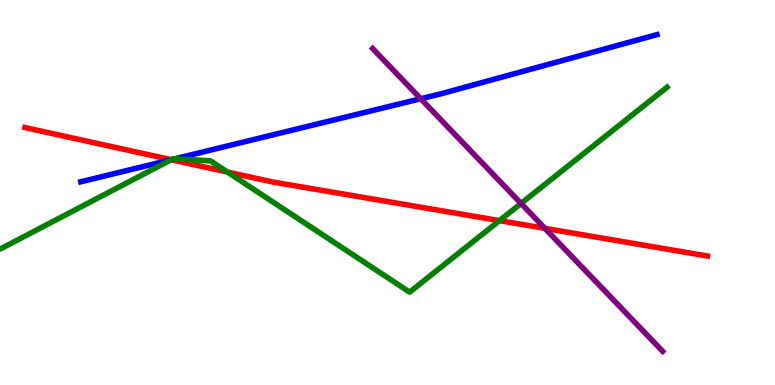[{'lines': ['blue', 'red'], 'intersections': [{'x': 2.21, 'y': 5.85}]}, {'lines': ['green', 'red'], 'intersections': [{'x': 2.21, 'y': 5.85}, {'x': 2.93, 'y': 5.53}, {'x': 6.45, 'y': 4.27}]}, {'lines': ['purple', 'red'], 'intersections': [{'x': 7.03, 'y': 4.07}]}, {'lines': ['blue', 'green'], 'intersections': [{'x': 2.21, 'y': 5.85}, {'x': 2.26, 'y': 5.88}]}, {'lines': ['blue', 'purple'], 'intersections': [{'x': 5.43, 'y': 7.44}]}, {'lines': ['green', 'purple'], 'intersections': [{'x': 6.72, 'y': 4.72}]}]